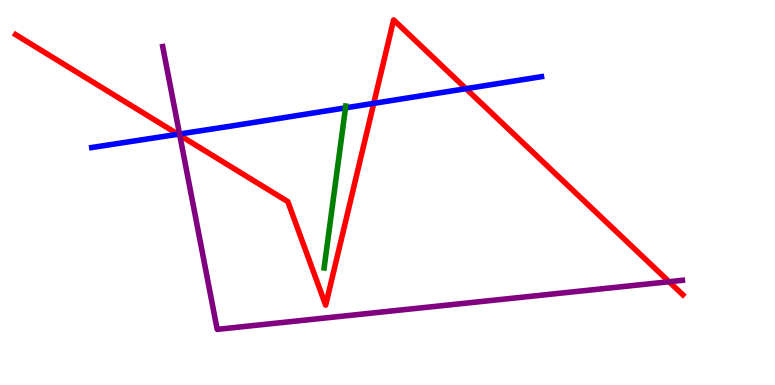[{'lines': ['blue', 'red'], 'intersections': [{'x': 2.3, 'y': 6.51}, {'x': 4.82, 'y': 7.32}, {'x': 6.01, 'y': 7.7}]}, {'lines': ['green', 'red'], 'intersections': []}, {'lines': ['purple', 'red'], 'intersections': [{'x': 2.32, 'y': 6.48}, {'x': 8.63, 'y': 2.68}]}, {'lines': ['blue', 'green'], 'intersections': [{'x': 4.46, 'y': 7.2}]}, {'lines': ['blue', 'purple'], 'intersections': [{'x': 2.32, 'y': 6.52}]}, {'lines': ['green', 'purple'], 'intersections': []}]